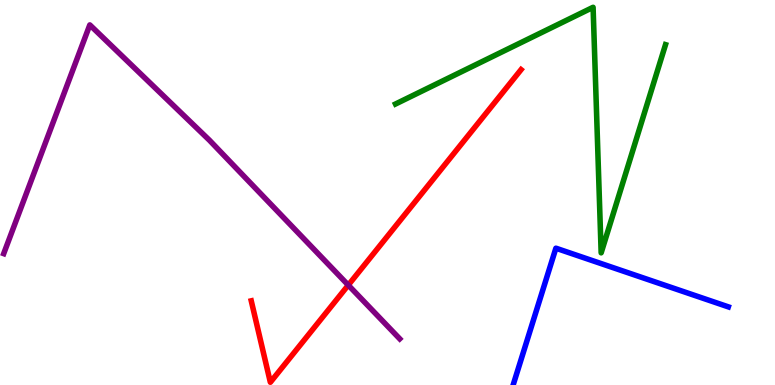[{'lines': ['blue', 'red'], 'intersections': []}, {'lines': ['green', 'red'], 'intersections': []}, {'lines': ['purple', 'red'], 'intersections': [{'x': 4.49, 'y': 2.59}]}, {'lines': ['blue', 'green'], 'intersections': []}, {'lines': ['blue', 'purple'], 'intersections': []}, {'lines': ['green', 'purple'], 'intersections': []}]